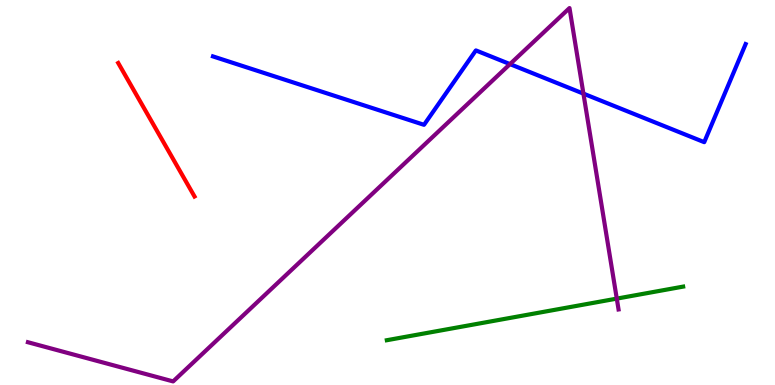[{'lines': ['blue', 'red'], 'intersections': []}, {'lines': ['green', 'red'], 'intersections': []}, {'lines': ['purple', 'red'], 'intersections': []}, {'lines': ['blue', 'green'], 'intersections': []}, {'lines': ['blue', 'purple'], 'intersections': [{'x': 6.58, 'y': 8.33}, {'x': 7.53, 'y': 7.57}]}, {'lines': ['green', 'purple'], 'intersections': [{'x': 7.96, 'y': 2.24}]}]